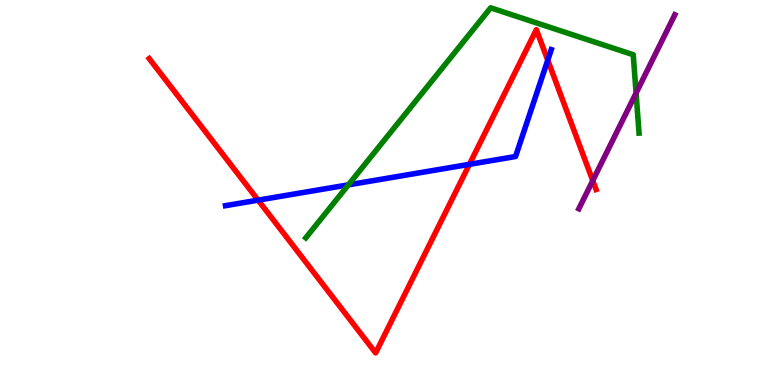[{'lines': ['blue', 'red'], 'intersections': [{'x': 3.33, 'y': 4.8}, {'x': 6.06, 'y': 5.73}, {'x': 7.07, 'y': 8.44}]}, {'lines': ['green', 'red'], 'intersections': []}, {'lines': ['purple', 'red'], 'intersections': [{'x': 7.65, 'y': 5.31}]}, {'lines': ['blue', 'green'], 'intersections': [{'x': 4.5, 'y': 5.2}]}, {'lines': ['blue', 'purple'], 'intersections': []}, {'lines': ['green', 'purple'], 'intersections': [{'x': 8.21, 'y': 7.58}]}]